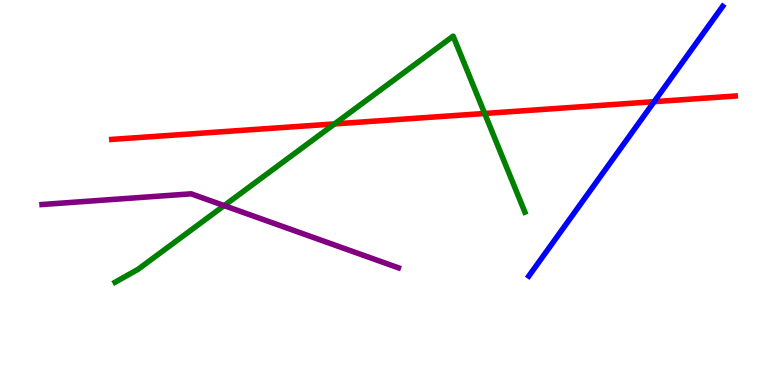[{'lines': ['blue', 'red'], 'intersections': [{'x': 8.44, 'y': 7.36}]}, {'lines': ['green', 'red'], 'intersections': [{'x': 4.32, 'y': 6.78}, {'x': 6.25, 'y': 7.05}]}, {'lines': ['purple', 'red'], 'intersections': []}, {'lines': ['blue', 'green'], 'intersections': []}, {'lines': ['blue', 'purple'], 'intersections': []}, {'lines': ['green', 'purple'], 'intersections': [{'x': 2.89, 'y': 4.66}]}]